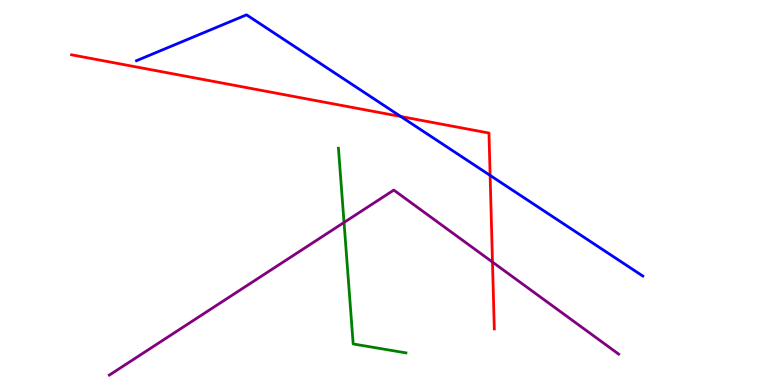[{'lines': ['blue', 'red'], 'intersections': [{'x': 5.17, 'y': 6.97}, {'x': 6.32, 'y': 5.44}]}, {'lines': ['green', 'red'], 'intersections': []}, {'lines': ['purple', 'red'], 'intersections': [{'x': 6.35, 'y': 3.19}]}, {'lines': ['blue', 'green'], 'intersections': []}, {'lines': ['blue', 'purple'], 'intersections': []}, {'lines': ['green', 'purple'], 'intersections': [{'x': 4.44, 'y': 4.22}]}]